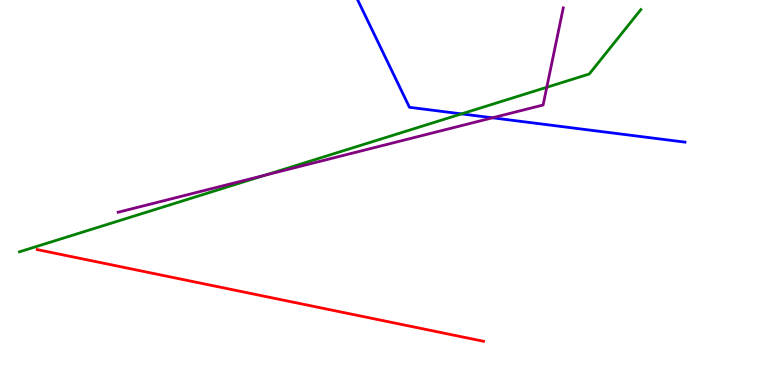[{'lines': ['blue', 'red'], 'intersections': []}, {'lines': ['green', 'red'], 'intersections': []}, {'lines': ['purple', 'red'], 'intersections': []}, {'lines': ['blue', 'green'], 'intersections': [{'x': 5.96, 'y': 7.04}]}, {'lines': ['blue', 'purple'], 'intersections': [{'x': 6.35, 'y': 6.94}]}, {'lines': ['green', 'purple'], 'intersections': [{'x': 3.42, 'y': 5.45}, {'x': 7.06, 'y': 7.73}]}]